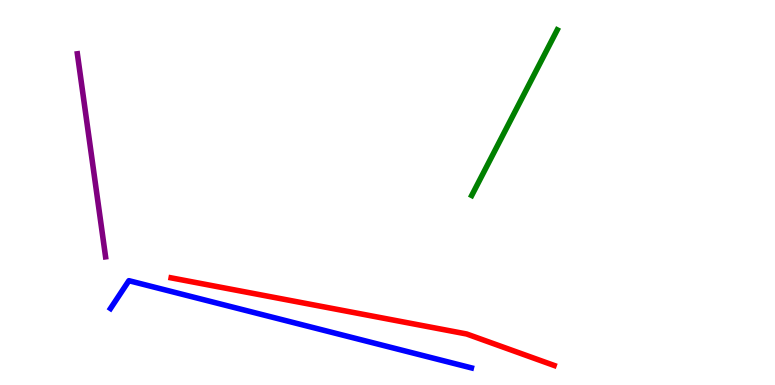[{'lines': ['blue', 'red'], 'intersections': []}, {'lines': ['green', 'red'], 'intersections': []}, {'lines': ['purple', 'red'], 'intersections': []}, {'lines': ['blue', 'green'], 'intersections': []}, {'lines': ['blue', 'purple'], 'intersections': []}, {'lines': ['green', 'purple'], 'intersections': []}]